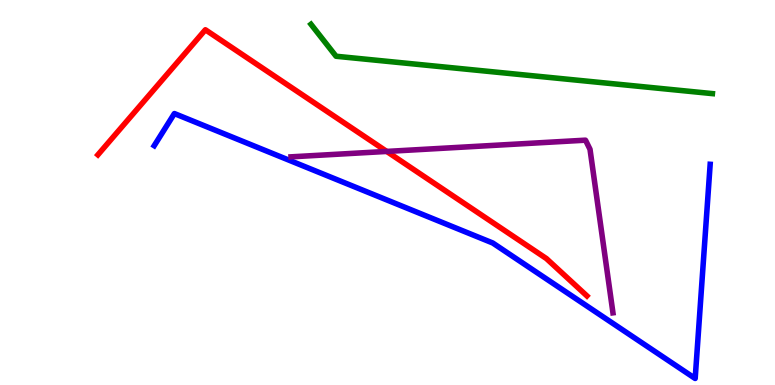[{'lines': ['blue', 'red'], 'intersections': []}, {'lines': ['green', 'red'], 'intersections': []}, {'lines': ['purple', 'red'], 'intersections': [{'x': 4.99, 'y': 6.07}]}, {'lines': ['blue', 'green'], 'intersections': []}, {'lines': ['blue', 'purple'], 'intersections': []}, {'lines': ['green', 'purple'], 'intersections': []}]